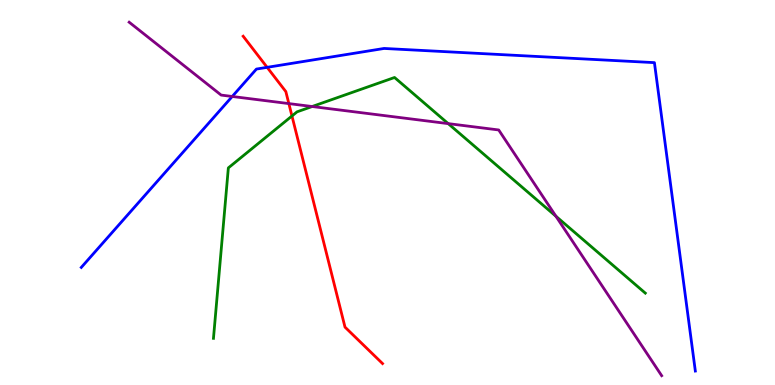[{'lines': ['blue', 'red'], 'intersections': [{'x': 3.45, 'y': 8.25}]}, {'lines': ['green', 'red'], 'intersections': [{'x': 3.77, 'y': 6.99}]}, {'lines': ['purple', 'red'], 'intersections': [{'x': 3.73, 'y': 7.31}]}, {'lines': ['blue', 'green'], 'intersections': []}, {'lines': ['blue', 'purple'], 'intersections': [{'x': 3.0, 'y': 7.49}]}, {'lines': ['green', 'purple'], 'intersections': [{'x': 4.03, 'y': 7.23}, {'x': 5.78, 'y': 6.79}, {'x': 7.17, 'y': 4.38}]}]